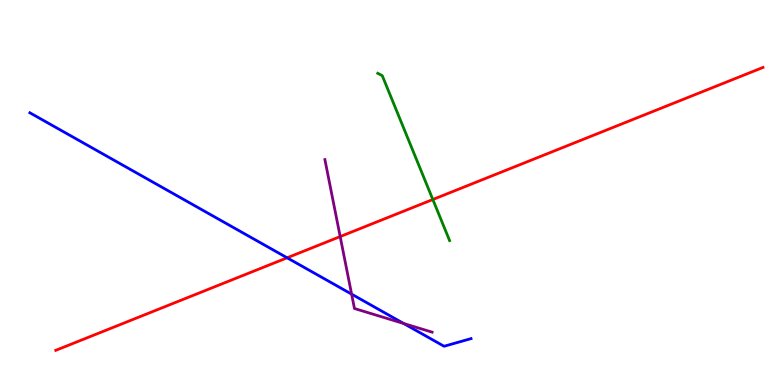[{'lines': ['blue', 'red'], 'intersections': [{'x': 3.7, 'y': 3.3}]}, {'lines': ['green', 'red'], 'intersections': [{'x': 5.58, 'y': 4.82}]}, {'lines': ['purple', 'red'], 'intersections': [{'x': 4.39, 'y': 3.86}]}, {'lines': ['blue', 'green'], 'intersections': []}, {'lines': ['blue', 'purple'], 'intersections': [{'x': 4.54, 'y': 2.36}, {'x': 5.21, 'y': 1.6}]}, {'lines': ['green', 'purple'], 'intersections': []}]